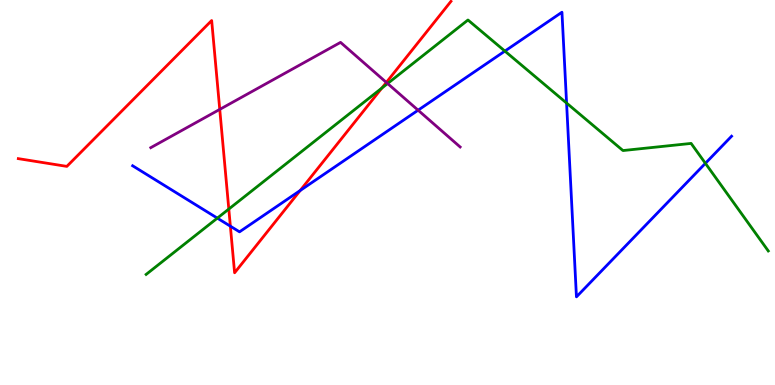[{'lines': ['blue', 'red'], 'intersections': [{'x': 2.97, 'y': 4.13}, {'x': 3.87, 'y': 5.05}]}, {'lines': ['green', 'red'], 'intersections': [{'x': 2.95, 'y': 4.57}, {'x': 4.93, 'y': 7.71}]}, {'lines': ['purple', 'red'], 'intersections': [{'x': 2.84, 'y': 7.16}, {'x': 4.98, 'y': 7.86}]}, {'lines': ['blue', 'green'], 'intersections': [{'x': 2.8, 'y': 4.33}, {'x': 6.51, 'y': 8.67}, {'x': 7.31, 'y': 7.32}, {'x': 9.1, 'y': 5.76}]}, {'lines': ['blue', 'purple'], 'intersections': [{'x': 5.39, 'y': 7.14}]}, {'lines': ['green', 'purple'], 'intersections': [{'x': 5.0, 'y': 7.83}]}]